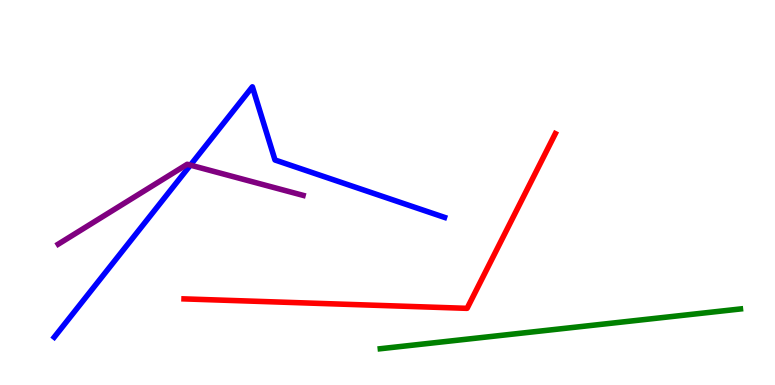[{'lines': ['blue', 'red'], 'intersections': []}, {'lines': ['green', 'red'], 'intersections': []}, {'lines': ['purple', 'red'], 'intersections': []}, {'lines': ['blue', 'green'], 'intersections': []}, {'lines': ['blue', 'purple'], 'intersections': [{'x': 2.46, 'y': 5.71}]}, {'lines': ['green', 'purple'], 'intersections': []}]